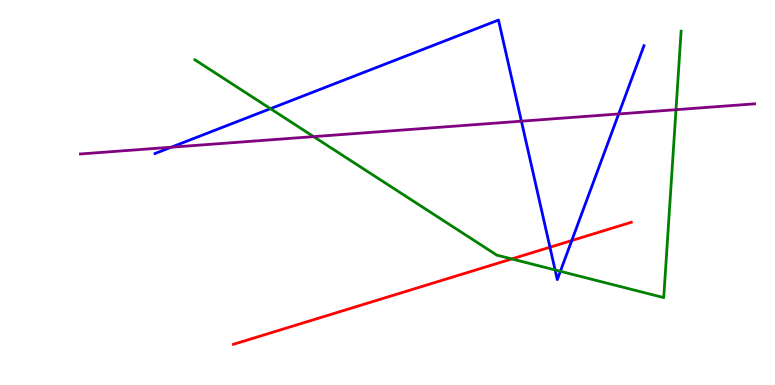[{'lines': ['blue', 'red'], 'intersections': [{'x': 7.1, 'y': 3.58}, {'x': 7.38, 'y': 3.75}]}, {'lines': ['green', 'red'], 'intersections': [{'x': 6.6, 'y': 3.27}]}, {'lines': ['purple', 'red'], 'intersections': []}, {'lines': ['blue', 'green'], 'intersections': [{'x': 3.49, 'y': 7.18}, {'x': 7.16, 'y': 2.99}, {'x': 7.23, 'y': 2.95}]}, {'lines': ['blue', 'purple'], 'intersections': [{'x': 2.21, 'y': 6.18}, {'x': 6.73, 'y': 6.85}, {'x': 7.98, 'y': 7.04}]}, {'lines': ['green', 'purple'], 'intersections': [{'x': 4.05, 'y': 6.45}, {'x': 8.72, 'y': 7.15}]}]